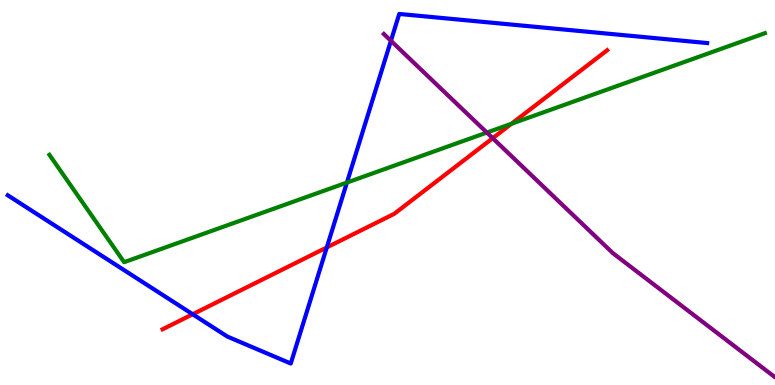[{'lines': ['blue', 'red'], 'intersections': [{'x': 2.49, 'y': 1.84}, {'x': 4.22, 'y': 3.57}]}, {'lines': ['green', 'red'], 'intersections': [{'x': 6.6, 'y': 6.79}]}, {'lines': ['purple', 'red'], 'intersections': [{'x': 6.36, 'y': 6.41}]}, {'lines': ['blue', 'green'], 'intersections': [{'x': 4.48, 'y': 5.26}]}, {'lines': ['blue', 'purple'], 'intersections': [{'x': 5.04, 'y': 8.94}]}, {'lines': ['green', 'purple'], 'intersections': [{'x': 6.28, 'y': 6.56}]}]